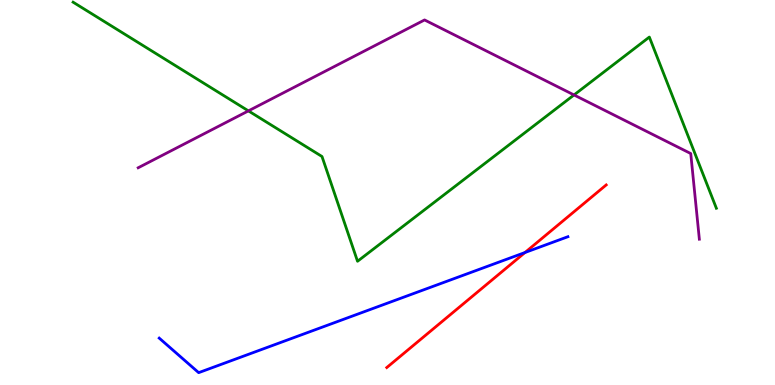[{'lines': ['blue', 'red'], 'intersections': [{'x': 6.77, 'y': 3.44}]}, {'lines': ['green', 'red'], 'intersections': []}, {'lines': ['purple', 'red'], 'intersections': []}, {'lines': ['blue', 'green'], 'intersections': []}, {'lines': ['blue', 'purple'], 'intersections': []}, {'lines': ['green', 'purple'], 'intersections': [{'x': 3.21, 'y': 7.12}, {'x': 7.41, 'y': 7.53}]}]